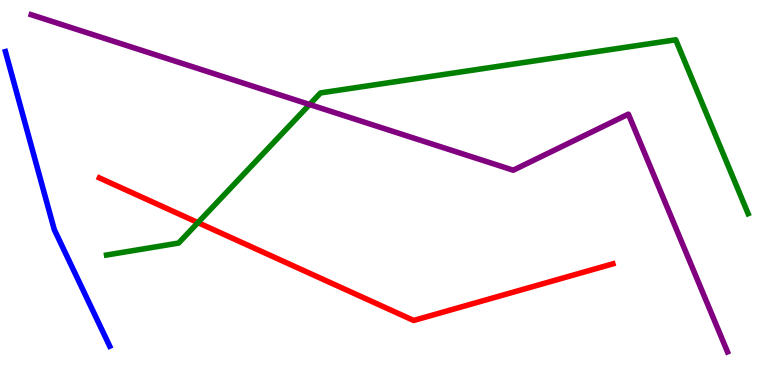[{'lines': ['blue', 'red'], 'intersections': []}, {'lines': ['green', 'red'], 'intersections': [{'x': 2.55, 'y': 4.22}]}, {'lines': ['purple', 'red'], 'intersections': []}, {'lines': ['blue', 'green'], 'intersections': []}, {'lines': ['blue', 'purple'], 'intersections': []}, {'lines': ['green', 'purple'], 'intersections': [{'x': 3.99, 'y': 7.29}]}]